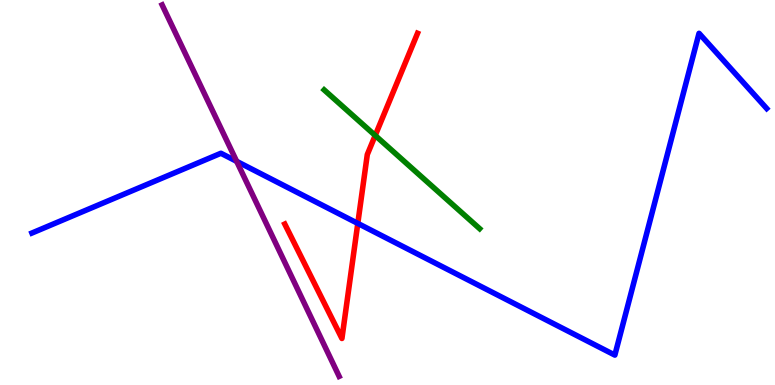[{'lines': ['blue', 'red'], 'intersections': [{'x': 4.62, 'y': 4.2}]}, {'lines': ['green', 'red'], 'intersections': [{'x': 4.84, 'y': 6.48}]}, {'lines': ['purple', 'red'], 'intersections': []}, {'lines': ['blue', 'green'], 'intersections': []}, {'lines': ['blue', 'purple'], 'intersections': [{'x': 3.05, 'y': 5.81}]}, {'lines': ['green', 'purple'], 'intersections': []}]